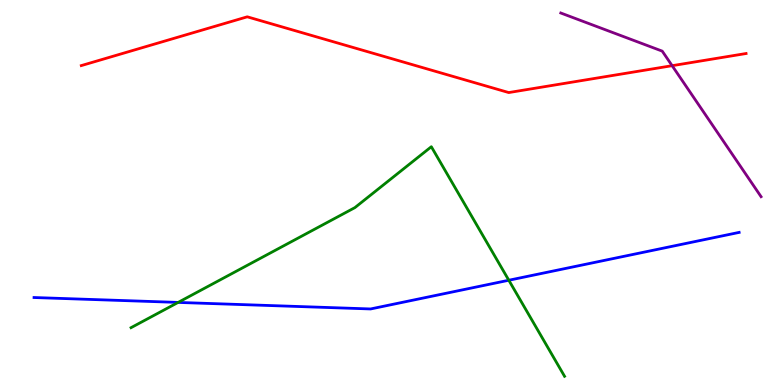[{'lines': ['blue', 'red'], 'intersections': []}, {'lines': ['green', 'red'], 'intersections': []}, {'lines': ['purple', 'red'], 'intersections': [{'x': 8.67, 'y': 8.29}]}, {'lines': ['blue', 'green'], 'intersections': [{'x': 2.3, 'y': 2.14}, {'x': 6.57, 'y': 2.72}]}, {'lines': ['blue', 'purple'], 'intersections': []}, {'lines': ['green', 'purple'], 'intersections': []}]